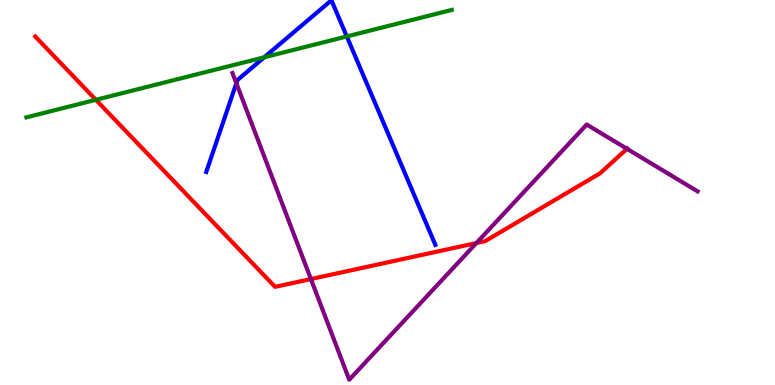[{'lines': ['blue', 'red'], 'intersections': []}, {'lines': ['green', 'red'], 'intersections': [{'x': 1.24, 'y': 7.41}]}, {'lines': ['purple', 'red'], 'intersections': [{'x': 4.01, 'y': 2.75}, {'x': 6.15, 'y': 3.69}, {'x': 8.09, 'y': 6.13}]}, {'lines': ['blue', 'green'], 'intersections': [{'x': 3.41, 'y': 8.51}, {'x': 4.47, 'y': 9.05}]}, {'lines': ['blue', 'purple'], 'intersections': [{'x': 3.05, 'y': 7.84}]}, {'lines': ['green', 'purple'], 'intersections': []}]